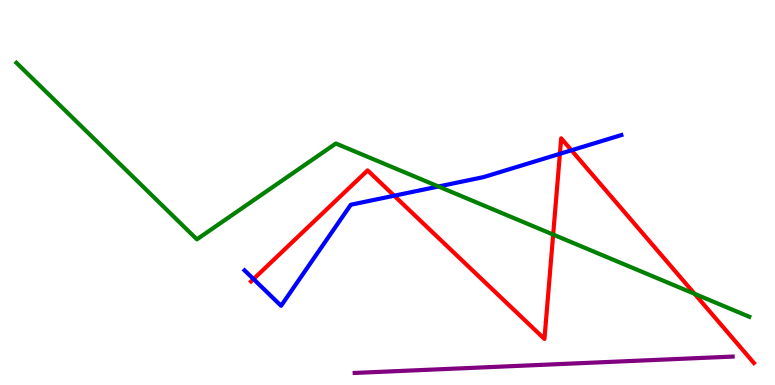[{'lines': ['blue', 'red'], 'intersections': [{'x': 3.27, 'y': 2.75}, {'x': 5.09, 'y': 4.92}, {'x': 7.22, 'y': 6.0}, {'x': 7.37, 'y': 6.1}]}, {'lines': ['green', 'red'], 'intersections': [{'x': 7.14, 'y': 3.91}, {'x': 8.96, 'y': 2.37}]}, {'lines': ['purple', 'red'], 'intersections': []}, {'lines': ['blue', 'green'], 'intersections': [{'x': 5.66, 'y': 5.16}]}, {'lines': ['blue', 'purple'], 'intersections': []}, {'lines': ['green', 'purple'], 'intersections': []}]